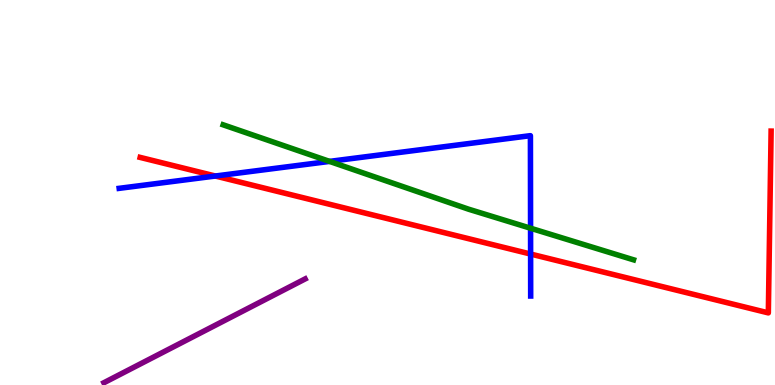[{'lines': ['blue', 'red'], 'intersections': [{'x': 2.78, 'y': 5.43}, {'x': 6.85, 'y': 3.4}]}, {'lines': ['green', 'red'], 'intersections': []}, {'lines': ['purple', 'red'], 'intersections': []}, {'lines': ['blue', 'green'], 'intersections': [{'x': 4.25, 'y': 5.81}, {'x': 6.85, 'y': 4.07}]}, {'lines': ['blue', 'purple'], 'intersections': []}, {'lines': ['green', 'purple'], 'intersections': []}]